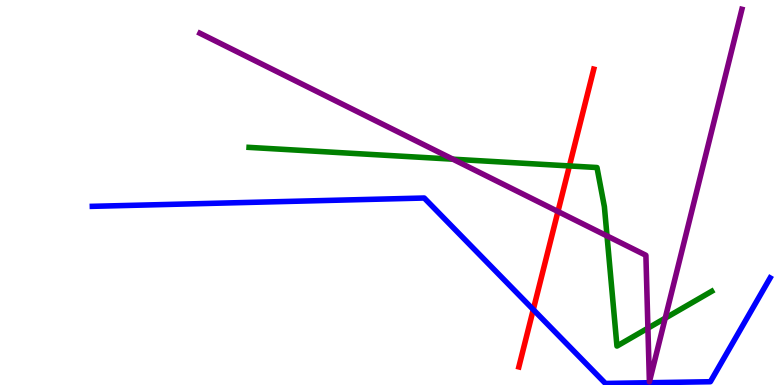[{'lines': ['blue', 'red'], 'intersections': [{'x': 6.88, 'y': 1.96}]}, {'lines': ['green', 'red'], 'intersections': [{'x': 7.35, 'y': 5.69}]}, {'lines': ['purple', 'red'], 'intersections': [{'x': 7.2, 'y': 4.51}]}, {'lines': ['blue', 'green'], 'intersections': []}, {'lines': ['blue', 'purple'], 'intersections': []}, {'lines': ['green', 'purple'], 'intersections': [{'x': 5.84, 'y': 5.87}, {'x': 7.83, 'y': 3.87}, {'x': 8.36, 'y': 1.48}, {'x': 8.58, 'y': 1.74}]}]